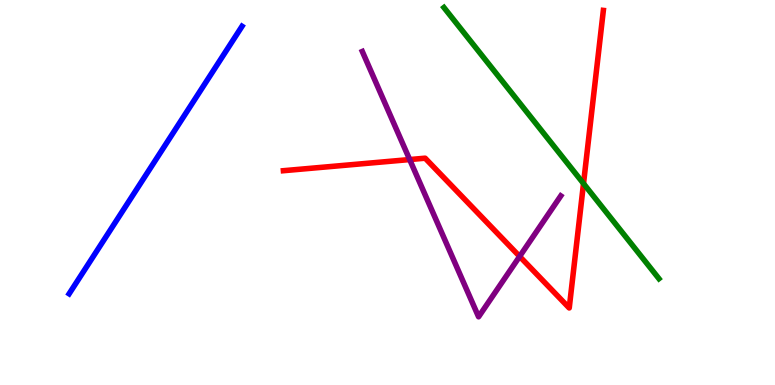[{'lines': ['blue', 'red'], 'intersections': []}, {'lines': ['green', 'red'], 'intersections': [{'x': 7.53, 'y': 5.23}]}, {'lines': ['purple', 'red'], 'intersections': [{'x': 5.29, 'y': 5.86}, {'x': 6.71, 'y': 3.34}]}, {'lines': ['blue', 'green'], 'intersections': []}, {'lines': ['blue', 'purple'], 'intersections': []}, {'lines': ['green', 'purple'], 'intersections': []}]